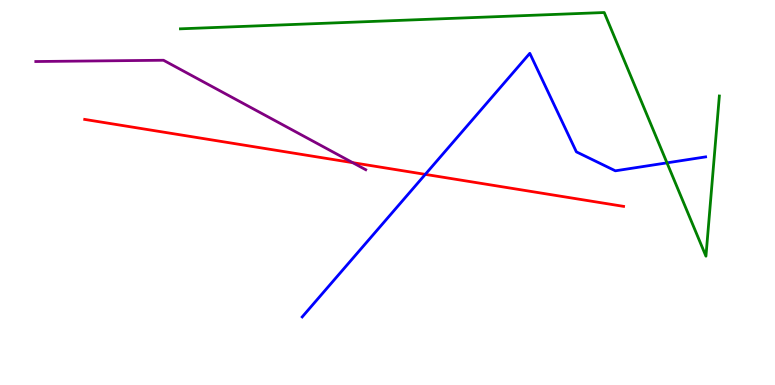[{'lines': ['blue', 'red'], 'intersections': [{'x': 5.49, 'y': 5.47}]}, {'lines': ['green', 'red'], 'intersections': []}, {'lines': ['purple', 'red'], 'intersections': [{'x': 4.55, 'y': 5.77}]}, {'lines': ['blue', 'green'], 'intersections': [{'x': 8.61, 'y': 5.77}]}, {'lines': ['blue', 'purple'], 'intersections': []}, {'lines': ['green', 'purple'], 'intersections': []}]